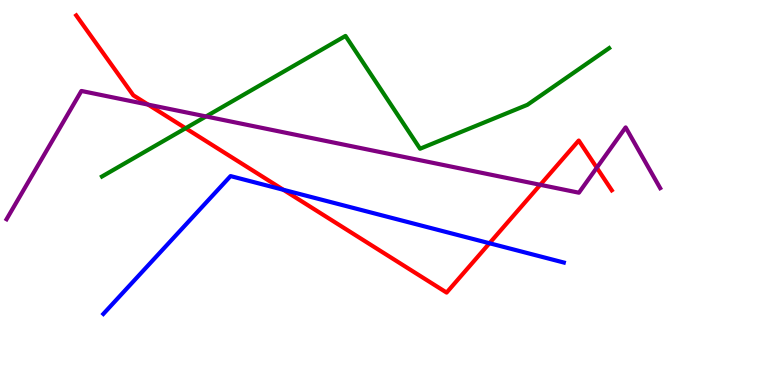[{'lines': ['blue', 'red'], 'intersections': [{'x': 3.66, 'y': 5.07}, {'x': 6.32, 'y': 3.68}]}, {'lines': ['green', 'red'], 'intersections': [{'x': 2.39, 'y': 6.67}]}, {'lines': ['purple', 'red'], 'intersections': [{'x': 1.91, 'y': 7.28}, {'x': 6.97, 'y': 5.2}, {'x': 7.7, 'y': 5.64}]}, {'lines': ['blue', 'green'], 'intersections': []}, {'lines': ['blue', 'purple'], 'intersections': []}, {'lines': ['green', 'purple'], 'intersections': [{'x': 2.66, 'y': 6.98}]}]